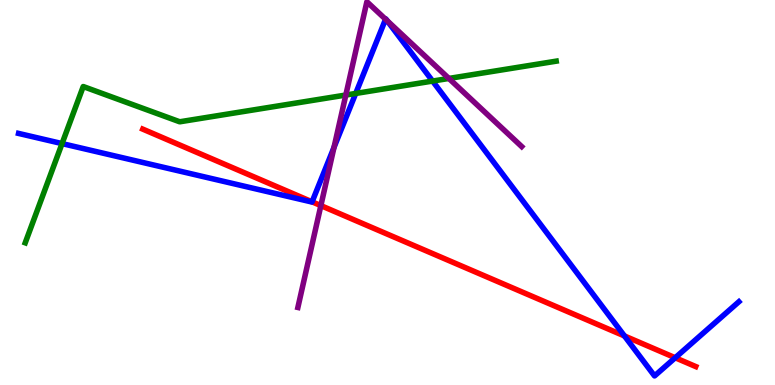[{'lines': ['blue', 'red'], 'intersections': [{'x': 4.03, 'y': 4.76}, {'x': 8.06, 'y': 1.27}, {'x': 8.71, 'y': 0.708}]}, {'lines': ['green', 'red'], 'intersections': []}, {'lines': ['purple', 'red'], 'intersections': [{'x': 4.14, 'y': 4.66}]}, {'lines': ['blue', 'green'], 'intersections': [{'x': 0.801, 'y': 6.27}, {'x': 4.59, 'y': 7.57}, {'x': 5.58, 'y': 7.89}]}, {'lines': ['blue', 'purple'], 'intersections': [{'x': 4.31, 'y': 6.17}, {'x': 4.98, 'y': 9.5}, {'x': 5.0, 'y': 9.46}]}, {'lines': ['green', 'purple'], 'intersections': [{'x': 4.46, 'y': 7.53}, {'x': 5.79, 'y': 7.96}]}]